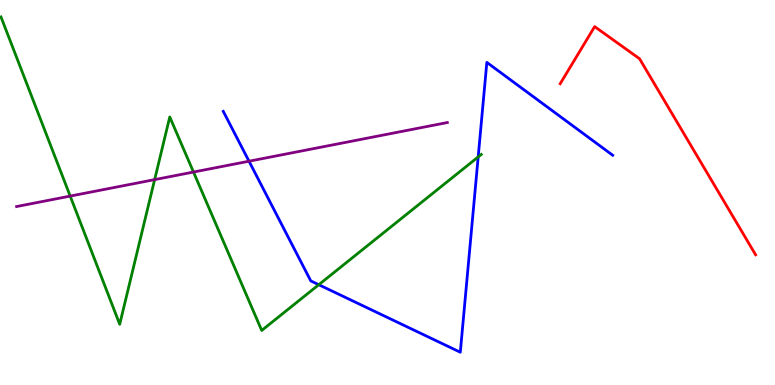[{'lines': ['blue', 'red'], 'intersections': []}, {'lines': ['green', 'red'], 'intersections': []}, {'lines': ['purple', 'red'], 'intersections': []}, {'lines': ['blue', 'green'], 'intersections': [{'x': 4.11, 'y': 2.6}, {'x': 6.17, 'y': 5.92}]}, {'lines': ['blue', 'purple'], 'intersections': [{'x': 3.21, 'y': 5.81}]}, {'lines': ['green', 'purple'], 'intersections': [{'x': 0.906, 'y': 4.91}, {'x': 2.0, 'y': 5.33}, {'x': 2.5, 'y': 5.53}]}]